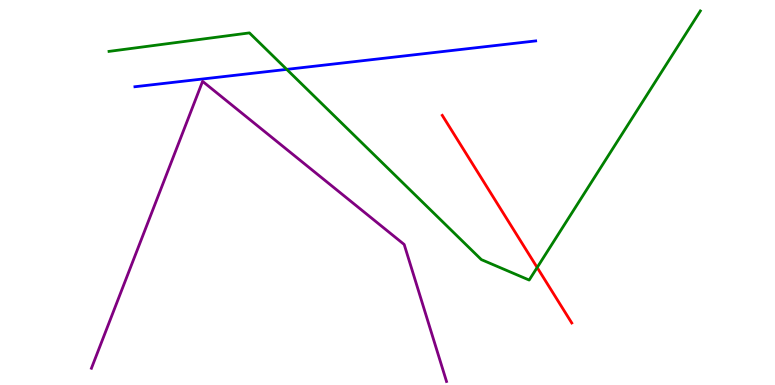[{'lines': ['blue', 'red'], 'intersections': []}, {'lines': ['green', 'red'], 'intersections': [{'x': 6.93, 'y': 3.05}]}, {'lines': ['purple', 'red'], 'intersections': []}, {'lines': ['blue', 'green'], 'intersections': [{'x': 3.7, 'y': 8.2}]}, {'lines': ['blue', 'purple'], 'intersections': []}, {'lines': ['green', 'purple'], 'intersections': []}]